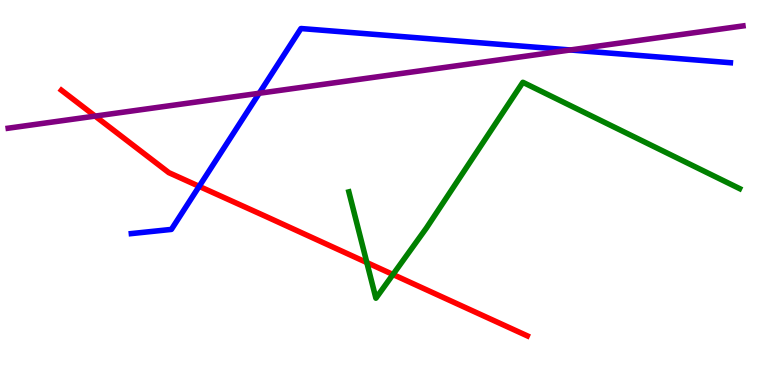[{'lines': ['blue', 'red'], 'intersections': [{'x': 2.57, 'y': 5.16}]}, {'lines': ['green', 'red'], 'intersections': [{'x': 4.73, 'y': 3.18}, {'x': 5.07, 'y': 2.87}]}, {'lines': ['purple', 'red'], 'intersections': [{'x': 1.23, 'y': 6.98}]}, {'lines': ['blue', 'green'], 'intersections': []}, {'lines': ['blue', 'purple'], 'intersections': [{'x': 3.34, 'y': 7.58}, {'x': 7.36, 'y': 8.7}]}, {'lines': ['green', 'purple'], 'intersections': []}]